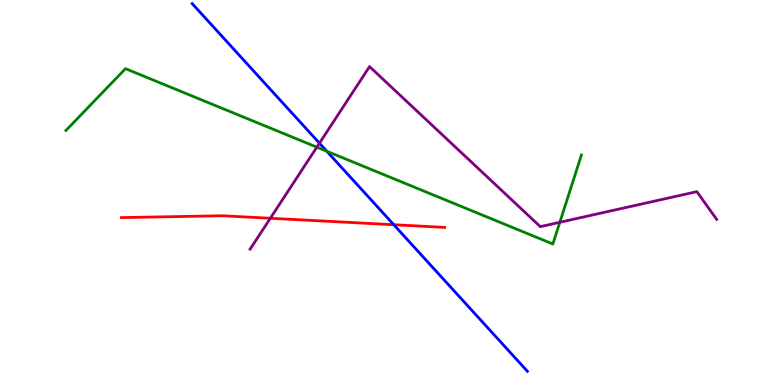[{'lines': ['blue', 'red'], 'intersections': [{'x': 5.08, 'y': 4.16}]}, {'lines': ['green', 'red'], 'intersections': []}, {'lines': ['purple', 'red'], 'intersections': [{'x': 3.49, 'y': 4.33}]}, {'lines': ['blue', 'green'], 'intersections': [{'x': 4.22, 'y': 6.07}]}, {'lines': ['blue', 'purple'], 'intersections': [{'x': 4.12, 'y': 6.28}]}, {'lines': ['green', 'purple'], 'intersections': [{'x': 4.09, 'y': 6.18}, {'x': 7.22, 'y': 4.23}]}]